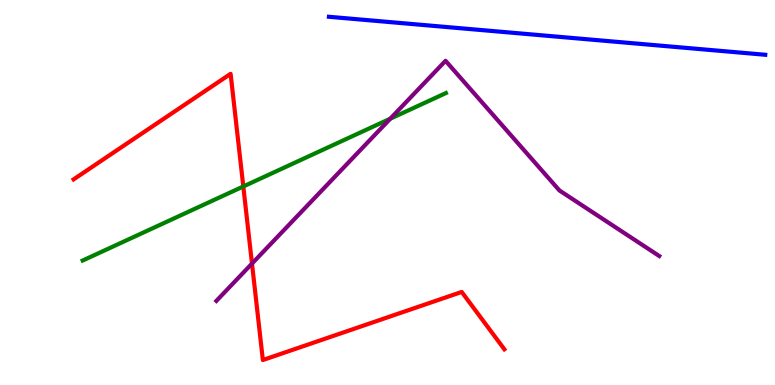[{'lines': ['blue', 'red'], 'intersections': []}, {'lines': ['green', 'red'], 'intersections': [{'x': 3.14, 'y': 5.16}]}, {'lines': ['purple', 'red'], 'intersections': [{'x': 3.25, 'y': 3.15}]}, {'lines': ['blue', 'green'], 'intersections': []}, {'lines': ['blue', 'purple'], 'intersections': []}, {'lines': ['green', 'purple'], 'intersections': [{'x': 5.04, 'y': 6.92}]}]